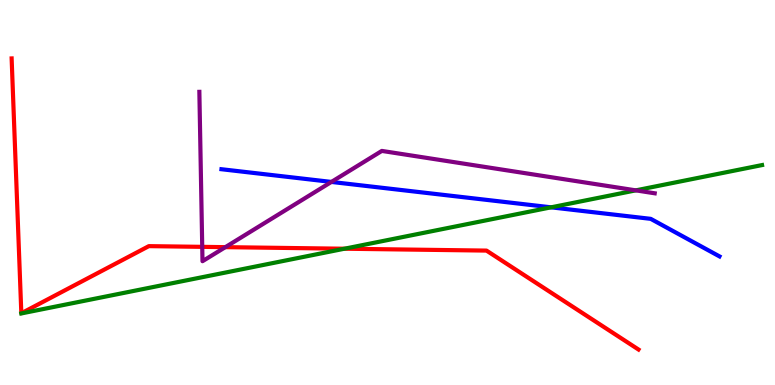[{'lines': ['blue', 'red'], 'intersections': []}, {'lines': ['green', 'red'], 'intersections': [{'x': 4.44, 'y': 3.54}]}, {'lines': ['purple', 'red'], 'intersections': [{'x': 2.61, 'y': 3.59}, {'x': 2.91, 'y': 3.58}]}, {'lines': ['blue', 'green'], 'intersections': [{'x': 7.11, 'y': 4.61}]}, {'lines': ['blue', 'purple'], 'intersections': [{'x': 4.28, 'y': 5.27}]}, {'lines': ['green', 'purple'], 'intersections': [{'x': 8.2, 'y': 5.06}]}]